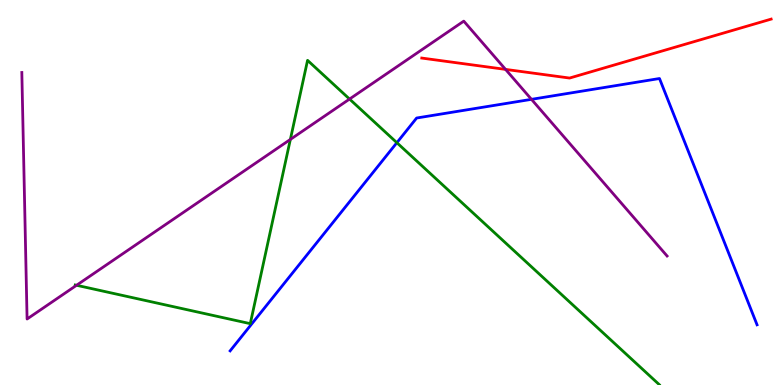[{'lines': ['blue', 'red'], 'intersections': []}, {'lines': ['green', 'red'], 'intersections': []}, {'lines': ['purple', 'red'], 'intersections': [{'x': 6.52, 'y': 8.2}]}, {'lines': ['blue', 'green'], 'intersections': [{'x': 5.12, 'y': 6.29}]}, {'lines': ['blue', 'purple'], 'intersections': [{'x': 6.86, 'y': 7.42}]}, {'lines': ['green', 'purple'], 'intersections': [{'x': 0.988, 'y': 2.59}, {'x': 3.75, 'y': 6.38}, {'x': 4.51, 'y': 7.43}]}]